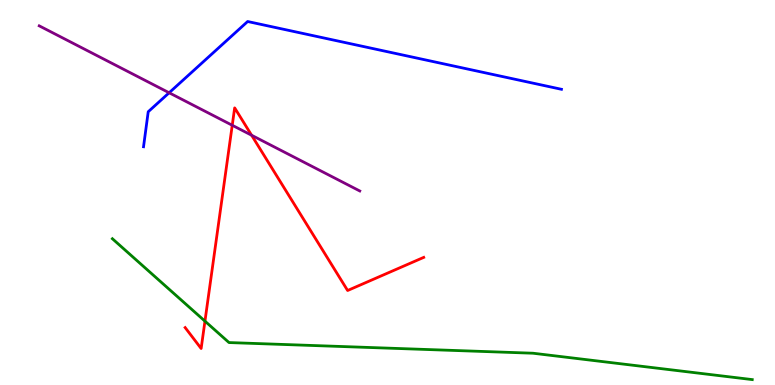[{'lines': ['blue', 'red'], 'intersections': []}, {'lines': ['green', 'red'], 'intersections': [{'x': 2.64, 'y': 1.66}]}, {'lines': ['purple', 'red'], 'intersections': [{'x': 3.0, 'y': 6.75}, {'x': 3.25, 'y': 6.49}]}, {'lines': ['blue', 'green'], 'intersections': []}, {'lines': ['blue', 'purple'], 'intersections': [{'x': 2.18, 'y': 7.59}]}, {'lines': ['green', 'purple'], 'intersections': []}]